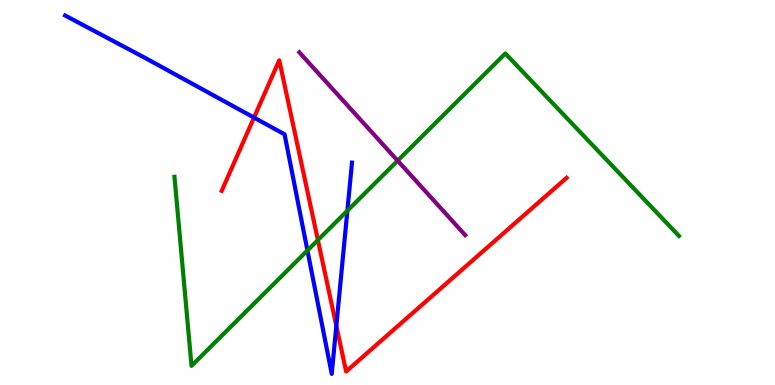[{'lines': ['blue', 'red'], 'intersections': [{'x': 3.28, 'y': 6.95}, {'x': 4.34, 'y': 1.53}]}, {'lines': ['green', 'red'], 'intersections': [{'x': 4.1, 'y': 3.76}]}, {'lines': ['purple', 'red'], 'intersections': []}, {'lines': ['blue', 'green'], 'intersections': [{'x': 3.97, 'y': 3.49}, {'x': 4.48, 'y': 4.53}]}, {'lines': ['blue', 'purple'], 'intersections': []}, {'lines': ['green', 'purple'], 'intersections': [{'x': 5.13, 'y': 5.83}]}]